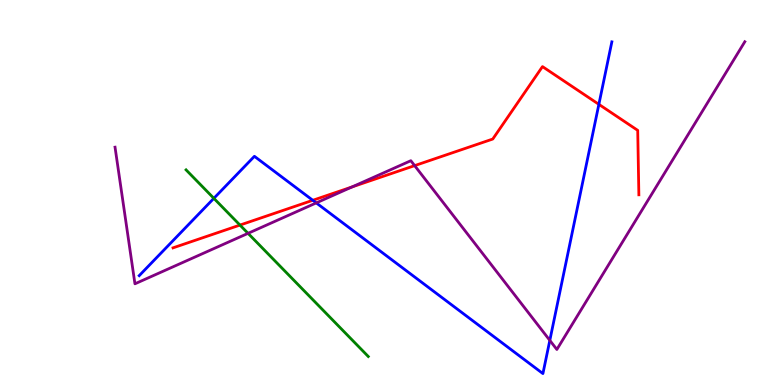[{'lines': ['blue', 'red'], 'intersections': [{'x': 4.04, 'y': 4.8}, {'x': 7.73, 'y': 7.29}]}, {'lines': ['green', 'red'], 'intersections': [{'x': 3.1, 'y': 4.15}]}, {'lines': ['purple', 'red'], 'intersections': [{'x': 4.54, 'y': 5.15}, {'x': 5.35, 'y': 5.7}]}, {'lines': ['blue', 'green'], 'intersections': [{'x': 2.76, 'y': 4.85}]}, {'lines': ['blue', 'purple'], 'intersections': [{'x': 4.08, 'y': 4.73}, {'x': 7.09, 'y': 1.16}]}, {'lines': ['green', 'purple'], 'intersections': [{'x': 3.2, 'y': 3.94}]}]